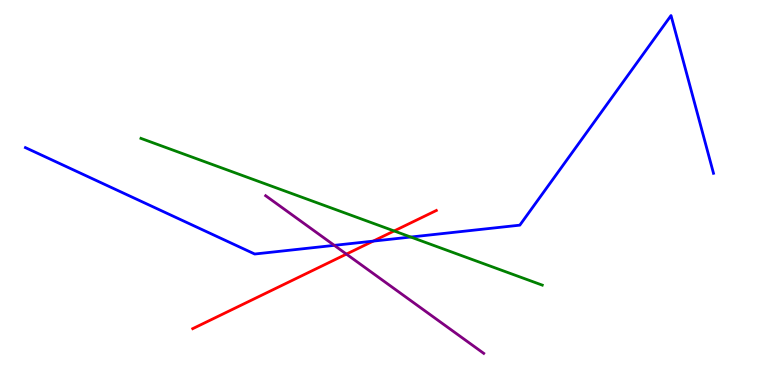[{'lines': ['blue', 'red'], 'intersections': [{'x': 4.82, 'y': 3.74}]}, {'lines': ['green', 'red'], 'intersections': [{'x': 5.09, 'y': 4.0}]}, {'lines': ['purple', 'red'], 'intersections': [{'x': 4.47, 'y': 3.4}]}, {'lines': ['blue', 'green'], 'intersections': [{'x': 5.3, 'y': 3.84}]}, {'lines': ['blue', 'purple'], 'intersections': [{'x': 4.31, 'y': 3.63}]}, {'lines': ['green', 'purple'], 'intersections': []}]